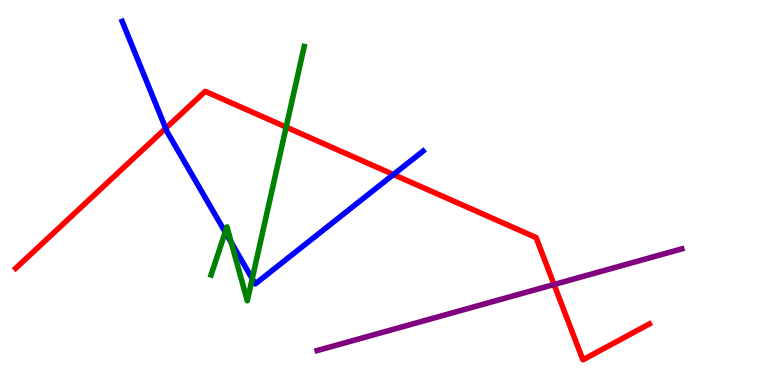[{'lines': ['blue', 'red'], 'intersections': [{'x': 2.14, 'y': 6.67}, {'x': 5.08, 'y': 5.47}]}, {'lines': ['green', 'red'], 'intersections': [{'x': 3.69, 'y': 6.7}]}, {'lines': ['purple', 'red'], 'intersections': [{'x': 7.15, 'y': 2.61}]}, {'lines': ['blue', 'green'], 'intersections': [{'x': 2.91, 'y': 3.97}, {'x': 2.98, 'y': 3.7}, {'x': 3.25, 'y': 2.76}]}, {'lines': ['blue', 'purple'], 'intersections': []}, {'lines': ['green', 'purple'], 'intersections': []}]